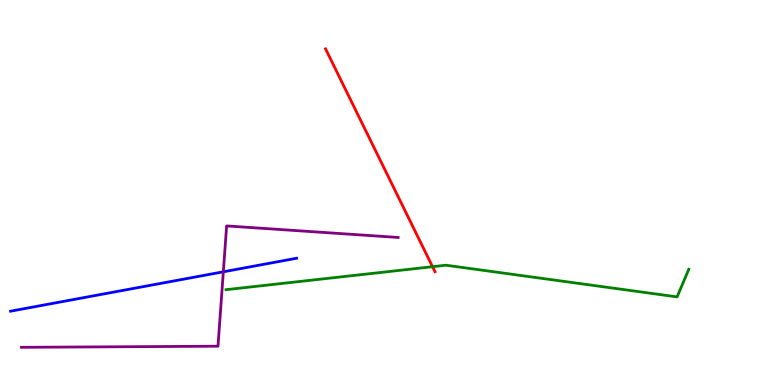[{'lines': ['blue', 'red'], 'intersections': []}, {'lines': ['green', 'red'], 'intersections': [{'x': 5.58, 'y': 3.07}]}, {'lines': ['purple', 'red'], 'intersections': []}, {'lines': ['blue', 'green'], 'intersections': []}, {'lines': ['blue', 'purple'], 'intersections': [{'x': 2.88, 'y': 2.94}]}, {'lines': ['green', 'purple'], 'intersections': []}]